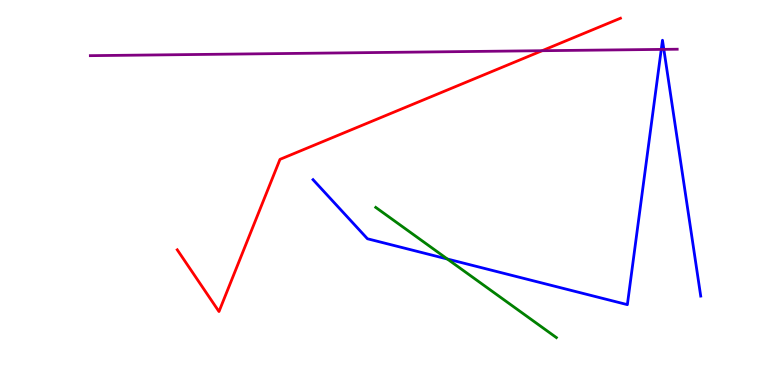[{'lines': ['blue', 'red'], 'intersections': []}, {'lines': ['green', 'red'], 'intersections': []}, {'lines': ['purple', 'red'], 'intersections': [{'x': 7.0, 'y': 8.68}]}, {'lines': ['blue', 'green'], 'intersections': [{'x': 5.77, 'y': 3.27}]}, {'lines': ['blue', 'purple'], 'intersections': [{'x': 8.53, 'y': 8.72}, {'x': 8.57, 'y': 8.72}]}, {'lines': ['green', 'purple'], 'intersections': []}]